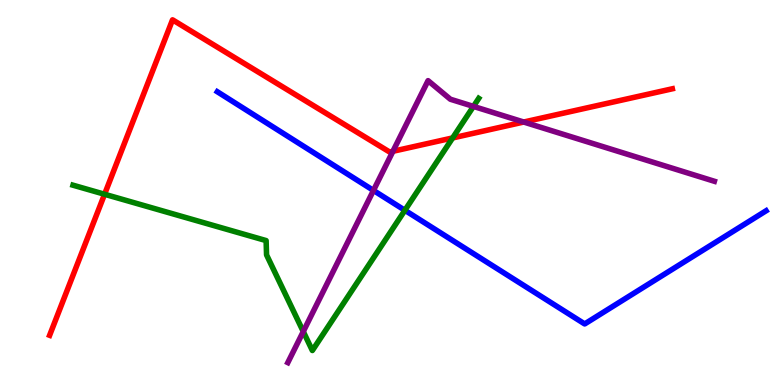[{'lines': ['blue', 'red'], 'intersections': []}, {'lines': ['green', 'red'], 'intersections': [{'x': 1.35, 'y': 4.95}, {'x': 5.84, 'y': 6.42}]}, {'lines': ['purple', 'red'], 'intersections': [{'x': 5.07, 'y': 6.07}, {'x': 6.76, 'y': 6.83}]}, {'lines': ['blue', 'green'], 'intersections': [{'x': 5.22, 'y': 4.54}]}, {'lines': ['blue', 'purple'], 'intersections': [{'x': 4.82, 'y': 5.05}]}, {'lines': ['green', 'purple'], 'intersections': [{'x': 3.91, 'y': 1.39}, {'x': 6.11, 'y': 7.24}]}]